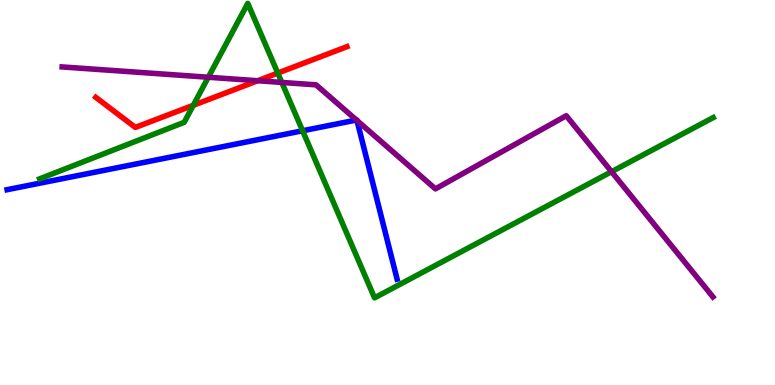[{'lines': ['blue', 'red'], 'intersections': []}, {'lines': ['green', 'red'], 'intersections': [{'x': 2.49, 'y': 7.27}, {'x': 3.58, 'y': 8.1}]}, {'lines': ['purple', 'red'], 'intersections': [{'x': 3.33, 'y': 7.9}]}, {'lines': ['blue', 'green'], 'intersections': [{'x': 3.9, 'y': 6.6}]}, {'lines': ['blue', 'purple'], 'intersections': [{'x': 4.6, 'y': 6.88}, {'x': 4.61, 'y': 6.87}]}, {'lines': ['green', 'purple'], 'intersections': [{'x': 2.69, 'y': 7.99}, {'x': 3.64, 'y': 7.86}, {'x': 7.89, 'y': 5.54}]}]